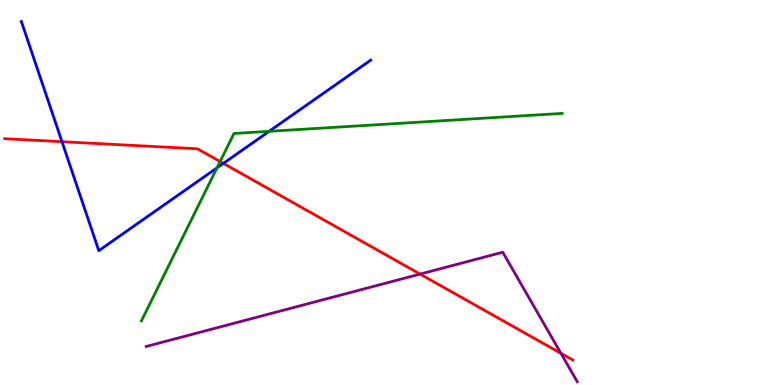[{'lines': ['blue', 'red'], 'intersections': [{'x': 0.8, 'y': 6.32}, {'x': 2.88, 'y': 5.76}]}, {'lines': ['green', 'red'], 'intersections': [{'x': 2.84, 'y': 5.8}]}, {'lines': ['purple', 'red'], 'intersections': [{'x': 5.42, 'y': 2.88}, {'x': 7.24, 'y': 0.823}]}, {'lines': ['blue', 'green'], 'intersections': [{'x': 2.8, 'y': 5.64}, {'x': 3.47, 'y': 6.59}]}, {'lines': ['blue', 'purple'], 'intersections': []}, {'lines': ['green', 'purple'], 'intersections': []}]